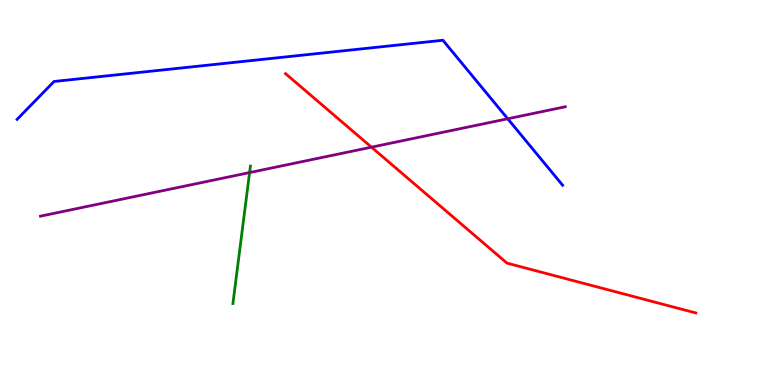[{'lines': ['blue', 'red'], 'intersections': []}, {'lines': ['green', 'red'], 'intersections': []}, {'lines': ['purple', 'red'], 'intersections': [{'x': 4.79, 'y': 6.18}]}, {'lines': ['blue', 'green'], 'intersections': []}, {'lines': ['blue', 'purple'], 'intersections': [{'x': 6.55, 'y': 6.92}]}, {'lines': ['green', 'purple'], 'intersections': [{'x': 3.22, 'y': 5.52}]}]